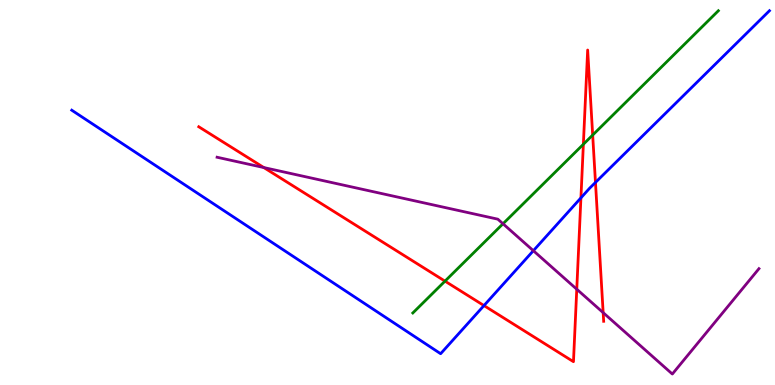[{'lines': ['blue', 'red'], 'intersections': [{'x': 6.24, 'y': 2.06}, {'x': 7.5, 'y': 4.86}, {'x': 7.68, 'y': 5.26}]}, {'lines': ['green', 'red'], 'intersections': [{'x': 5.74, 'y': 2.7}, {'x': 7.53, 'y': 6.25}, {'x': 7.65, 'y': 6.49}]}, {'lines': ['purple', 'red'], 'intersections': [{'x': 3.4, 'y': 5.65}, {'x': 7.44, 'y': 2.49}, {'x': 7.78, 'y': 1.88}]}, {'lines': ['blue', 'green'], 'intersections': []}, {'lines': ['blue', 'purple'], 'intersections': [{'x': 6.88, 'y': 3.49}]}, {'lines': ['green', 'purple'], 'intersections': [{'x': 6.49, 'y': 4.19}]}]